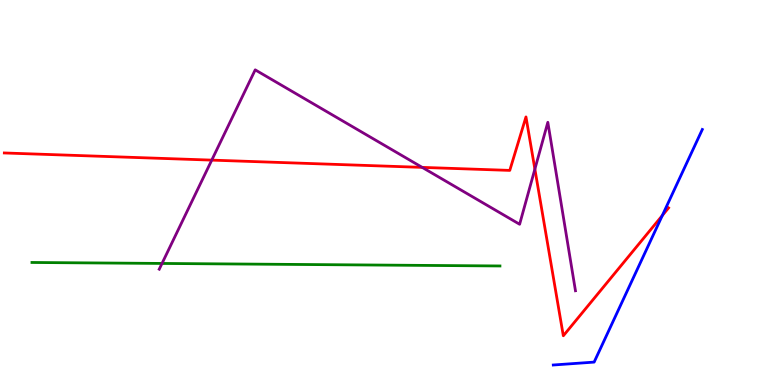[{'lines': ['blue', 'red'], 'intersections': [{'x': 8.55, 'y': 4.4}]}, {'lines': ['green', 'red'], 'intersections': []}, {'lines': ['purple', 'red'], 'intersections': [{'x': 2.73, 'y': 5.84}, {'x': 5.45, 'y': 5.65}, {'x': 6.9, 'y': 5.61}]}, {'lines': ['blue', 'green'], 'intersections': []}, {'lines': ['blue', 'purple'], 'intersections': []}, {'lines': ['green', 'purple'], 'intersections': [{'x': 2.09, 'y': 3.16}]}]